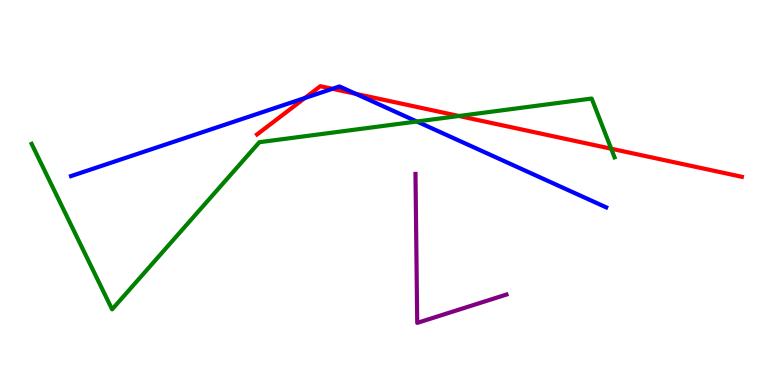[{'lines': ['blue', 'red'], 'intersections': [{'x': 3.93, 'y': 7.45}, {'x': 4.29, 'y': 7.69}, {'x': 4.59, 'y': 7.56}]}, {'lines': ['green', 'red'], 'intersections': [{'x': 5.92, 'y': 6.99}, {'x': 7.89, 'y': 6.14}]}, {'lines': ['purple', 'red'], 'intersections': []}, {'lines': ['blue', 'green'], 'intersections': [{'x': 5.38, 'y': 6.84}]}, {'lines': ['blue', 'purple'], 'intersections': []}, {'lines': ['green', 'purple'], 'intersections': []}]